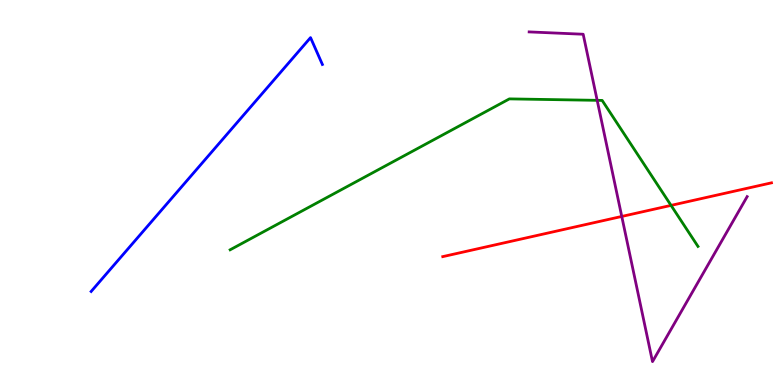[{'lines': ['blue', 'red'], 'intersections': []}, {'lines': ['green', 'red'], 'intersections': [{'x': 8.66, 'y': 4.67}]}, {'lines': ['purple', 'red'], 'intersections': [{'x': 8.02, 'y': 4.38}]}, {'lines': ['blue', 'green'], 'intersections': []}, {'lines': ['blue', 'purple'], 'intersections': []}, {'lines': ['green', 'purple'], 'intersections': [{'x': 7.71, 'y': 7.39}]}]